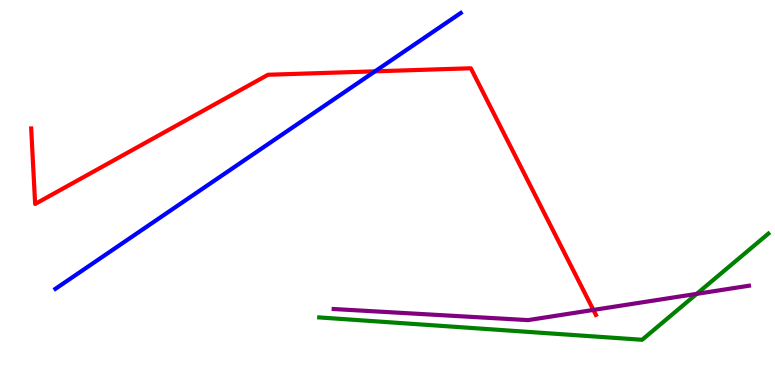[{'lines': ['blue', 'red'], 'intersections': [{'x': 4.84, 'y': 8.15}]}, {'lines': ['green', 'red'], 'intersections': []}, {'lines': ['purple', 'red'], 'intersections': [{'x': 7.66, 'y': 1.95}]}, {'lines': ['blue', 'green'], 'intersections': []}, {'lines': ['blue', 'purple'], 'intersections': []}, {'lines': ['green', 'purple'], 'intersections': [{'x': 8.99, 'y': 2.37}]}]